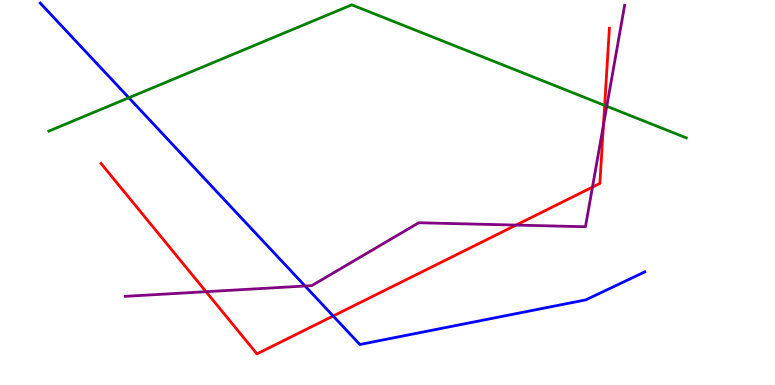[{'lines': ['blue', 'red'], 'intersections': [{'x': 4.3, 'y': 1.79}]}, {'lines': ['green', 'red'], 'intersections': [{'x': 7.8, 'y': 7.26}]}, {'lines': ['purple', 'red'], 'intersections': [{'x': 2.66, 'y': 2.42}, {'x': 6.66, 'y': 4.15}, {'x': 7.64, 'y': 5.14}, {'x': 7.79, 'y': 6.75}]}, {'lines': ['blue', 'green'], 'intersections': [{'x': 1.66, 'y': 7.46}]}, {'lines': ['blue', 'purple'], 'intersections': [{'x': 3.94, 'y': 2.57}]}, {'lines': ['green', 'purple'], 'intersections': [{'x': 7.83, 'y': 7.24}]}]